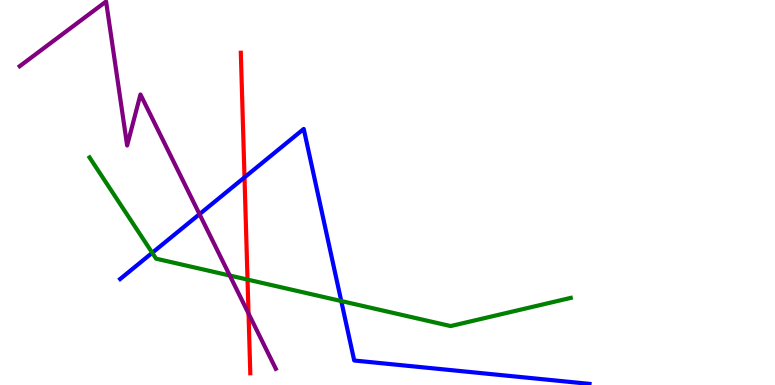[{'lines': ['blue', 'red'], 'intersections': [{'x': 3.15, 'y': 5.39}]}, {'lines': ['green', 'red'], 'intersections': [{'x': 3.19, 'y': 2.74}]}, {'lines': ['purple', 'red'], 'intersections': [{'x': 3.21, 'y': 1.86}]}, {'lines': ['blue', 'green'], 'intersections': [{'x': 1.96, 'y': 3.43}, {'x': 4.4, 'y': 2.18}]}, {'lines': ['blue', 'purple'], 'intersections': [{'x': 2.57, 'y': 4.44}]}, {'lines': ['green', 'purple'], 'intersections': [{'x': 2.97, 'y': 2.84}]}]